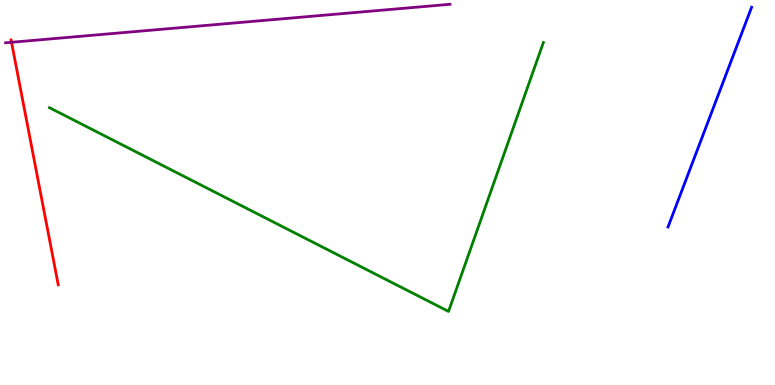[{'lines': ['blue', 'red'], 'intersections': []}, {'lines': ['green', 'red'], 'intersections': []}, {'lines': ['purple', 'red'], 'intersections': [{'x': 0.149, 'y': 8.9}]}, {'lines': ['blue', 'green'], 'intersections': []}, {'lines': ['blue', 'purple'], 'intersections': []}, {'lines': ['green', 'purple'], 'intersections': []}]